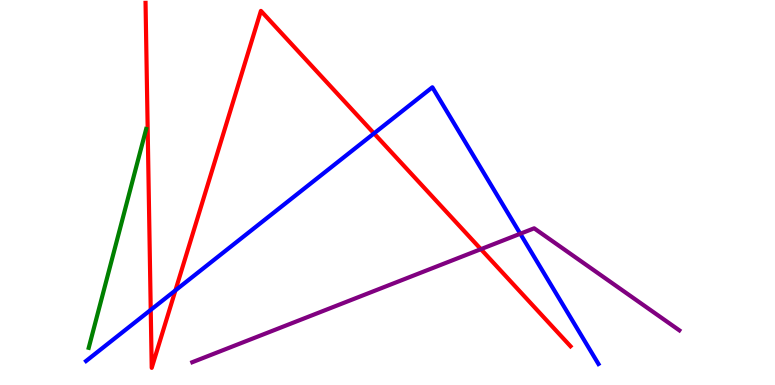[{'lines': ['blue', 'red'], 'intersections': [{'x': 1.94, 'y': 1.95}, {'x': 2.26, 'y': 2.46}, {'x': 4.83, 'y': 6.53}]}, {'lines': ['green', 'red'], 'intersections': []}, {'lines': ['purple', 'red'], 'intersections': [{'x': 6.2, 'y': 3.53}]}, {'lines': ['blue', 'green'], 'intersections': []}, {'lines': ['blue', 'purple'], 'intersections': [{'x': 6.71, 'y': 3.93}]}, {'lines': ['green', 'purple'], 'intersections': []}]